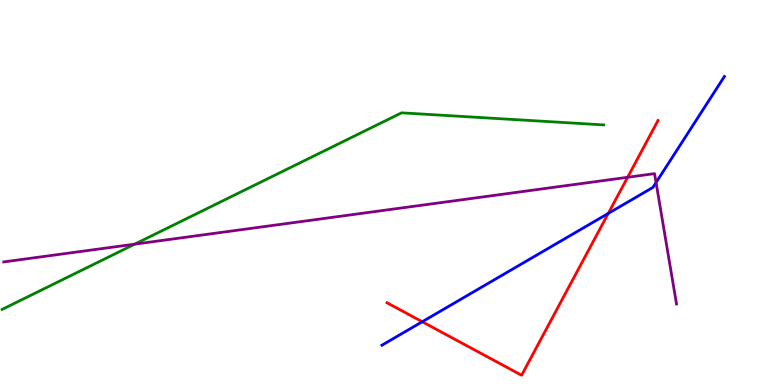[{'lines': ['blue', 'red'], 'intersections': [{'x': 5.45, 'y': 1.64}, {'x': 7.85, 'y': 4.46}]}, {'lines': ['green', 'red'], 'intersections': []}, {'lines': ['purple', 'red'], 'intersections': [{'x': 8.1, 'y': 5.39}]}, {'lines': ['blue', 'green'], 'intersections': []}, {'lines': ['blue', 'purple'], 'intersections': [{'x': 8.47, 'y': 5.26}]}, {'lines': ['green', 'purple'], 'intersections': [{'x': 1.74, 'y': 3.66}]}]